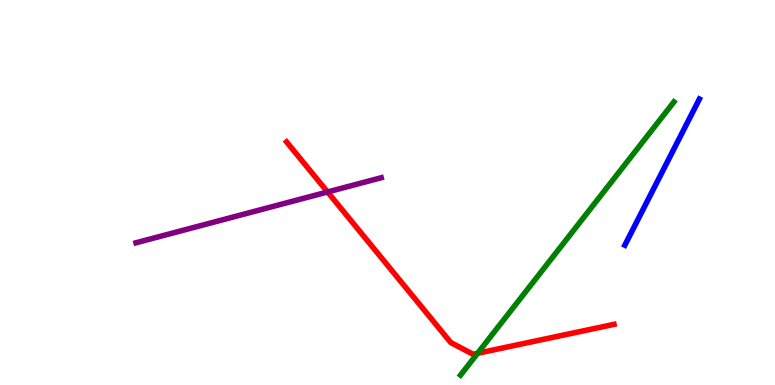[{'lines': ['blue', 'red'], 'intersections': []}, {'lines': ['green', 'red'], 'intersections': [{'x': 6.16, 'y': 0.823}]}, {'lines': ['purple', 'red'], 'intersections': [{'x': 4.23, 'y': 5.01}]}, {'lines': ['blue', 'green'], 'intersections': []}, {'lines': ['blue', 'purple'], 'intersections': []}, {'lines': ['green', 'purple'], 'intersections': []}]